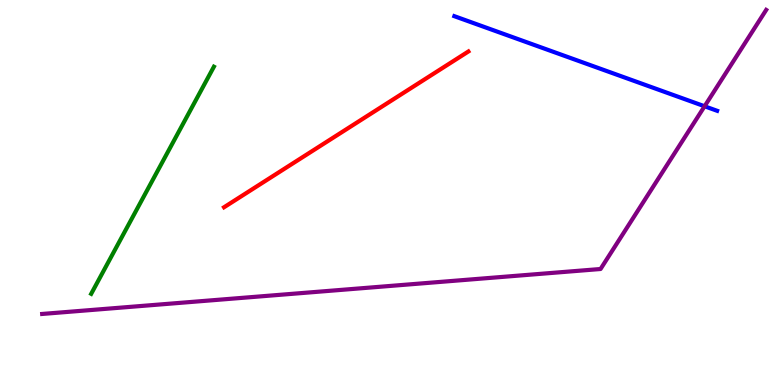[{'lines': ['blue', 'red'], 'intersections': []}, {'lines': ['green', 'red'], 'intersections': []}, {'lines': ['purple', 'red'], 'intersections': []}, {'lines': ['blue', 'green'], 'intersections': []}, {'lines': ['blue', 'purple'], 'intersections': [{'x': 9.09, 'y': 7.24}]}, {'lines': ['green', 'purple'], 'intersections': []}]